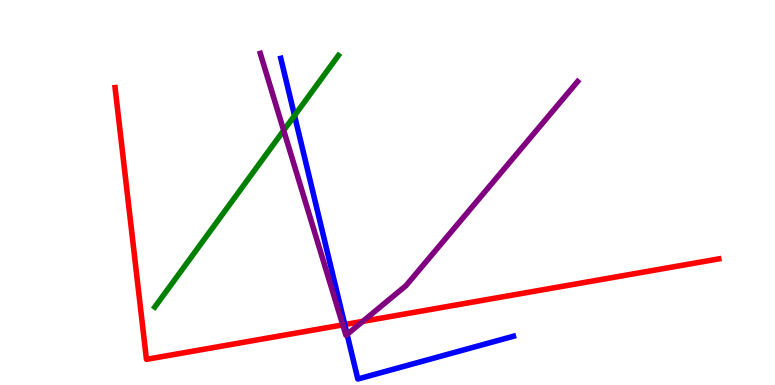[{'lines': ['blue', 'red'], 'intersections': [{'x': 4.45, 'y': 1.57}]}, {'lines': ['green', 'red'], 'intersections': []}, {'lines': ['purple', 'red'], 'intersections': [{'x': 4.42, 'y': 1.56}, {'x': 4.68, 'y': 1.65}]}, {'lines': ['blue', 'green'], 'intersections': [{'x': 3.8, 'y': 7.0}]}, {'lines': ['blue', 'purple'], 'intersections': [{'x': 4.48, 'y': 1.32}]}, {'lines': ['green', 'purple'], 'intersections': [{'x': 3.66, 'y': 6.61}]}]